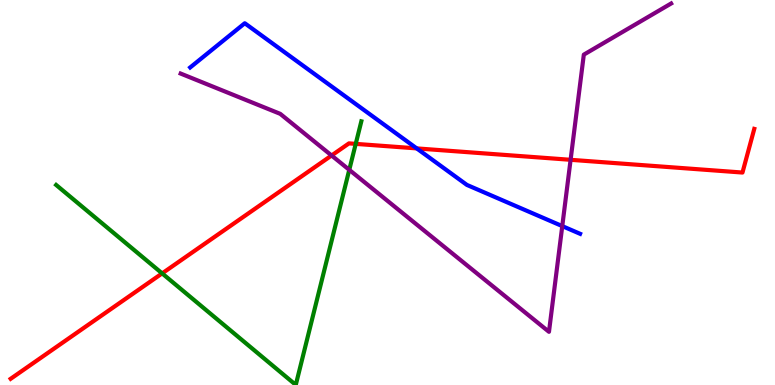[{'lines': ['blue', 'red'], 'intersections': [{'x': 5.38, 'y': 6.15}]}, {'lines': ['green', 'red'], 'intersections': [{'x': 2.09, 'y': 2.9}, {'x': 4.59, 'y': 6.26}]}, {'lines': ['purple', 'red'], 'intersections': [{'x': 4.28, 'y': 5.96}, {'x': 7.36, 'y': 5.85}]}, {'lines': ['blue', 'green'], 'intersections': []}, {'lines': ['blue', 'purple'], 'intersections': [{'x': 7.26, 'y': 4.13}]}, {'lines': ['green', 'purple'], 'intersections': [{'x': 4.51, 'y': 5.59}]}]